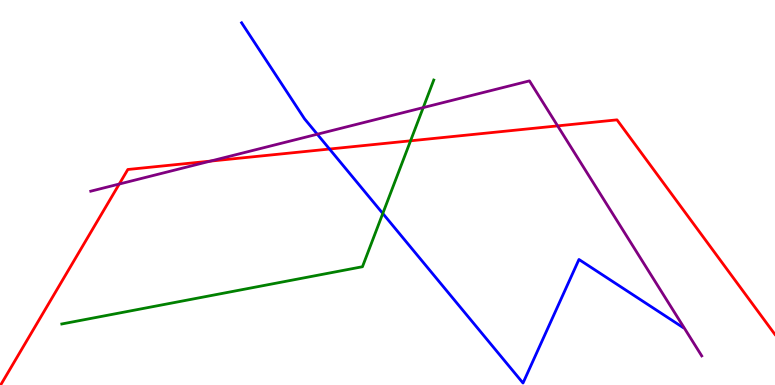[{'lines': ['blue', 'red'], 'intersections': [{'x': 4.25, 'y': 6.13}]}, {'lines': ['green', 'red'], 'intersections': [{'x': 5.3, 'y': 6.34}]}, {'lines': ['purple', 'red'], 'intersections': [{'x': 1.54, 'y': 5.22}, {'x': 2.71, 'y': 5.82}, {'x': 7.2, 'y': 6.73}]}, {'lines': ['blue', 'green'], 'intersections': [{'x': 4.94, 'y': 4.46}]}, {'lines': ['blue', 'purple'], 'intersections': [{'x': 4.09, 'y': 6.51}]}, {'lines': ['green', 'purple'], 'intersections': [{'x': 5.46, 'y': 7.21}]}]